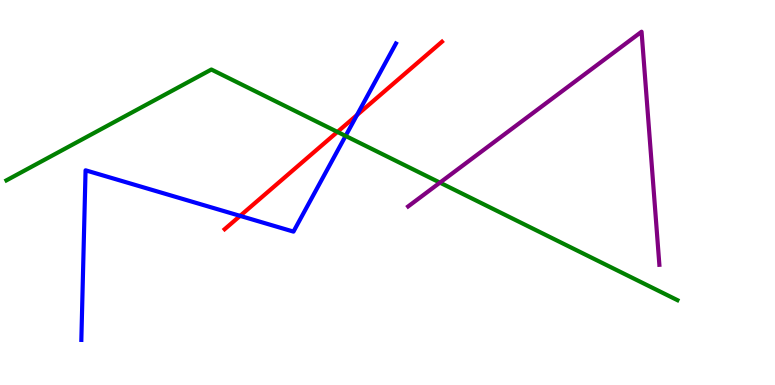[{'lines': ['blue', 'red'], 'intersections': [{'x': 3.1, 'y': 4.39}, {'x': 4.61, 'y': 7.01}]}, {'lines': ['green', 'red'], 'intersections': [{'x': 4.35, 'y': 6.57}]}, {'lines': ['purple', 'red'], 'intersections': []}, {'lines': ['blue', 'green'], 'intersections': [{'x': 4.46, 'y': 6.47}]}, {'lines': ['blue', 'purple'], 'intersections': []}, {'lines': ['green', 'purple'], 'intersections': [{'x': 5.68, 'y': 5.26}]}]